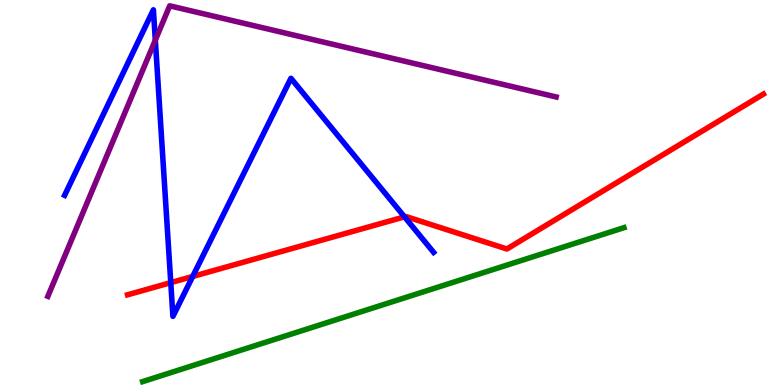[{'lines': ['blue', 'red'], 'intersections': [{'x': 2.2, 'y': 2.66}, {'x': 2.49, 'y': 2.82}, {'x': 5.22, 'y': 4.37}]}, {'lines': ['green', 'red'], 'intersections': []}, {'lines': ['purple', 'red'], 'intersections': []}, {'lines': ['blue', 'green'], 'intersections': []}, {'lines': ['blue', 'purple'], 'intersections': [{'x': 2.0, 'y': 8.96}]}, {'lines': ['green', 'purple'], 'intersections': []}]